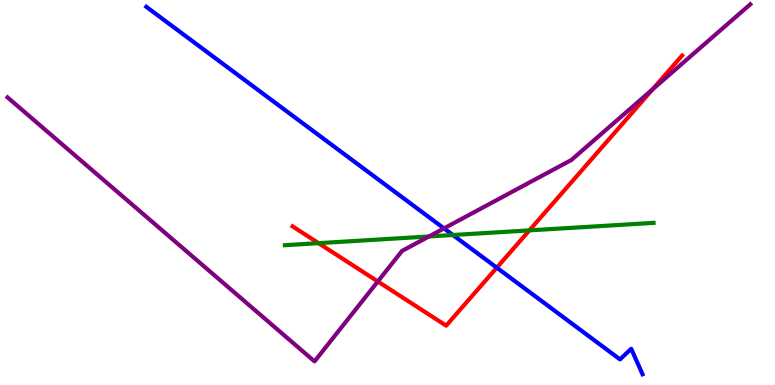[{'lines': ['blue', 'red'], 'intersections': [{'x': 6.41, 'y': 3.05}]}, {'lines': ['green', 'red'], 'intersections': [{'x': 4.11, 'y': 3.68}, {'x': 6.83, 'y': 4.02}]}, {'lines': ['purple', 'red'], 'intersections': [{'x': 4.88, 'y': 2.69}, {'x': 8.42, 'y': 7.68}]}, {'lines': ['blue', 'green'], 'intersections': [{'x': 5.84, 'y': 3.9}]}, {'lines': ['blue', 'purple'], 'intersections': [{'x': 5.73, 'y': 4.07}]}, {'lines': ['green', 'purple'], 'intersections': [{'x': 5.53, 'y': 3.86}]}]